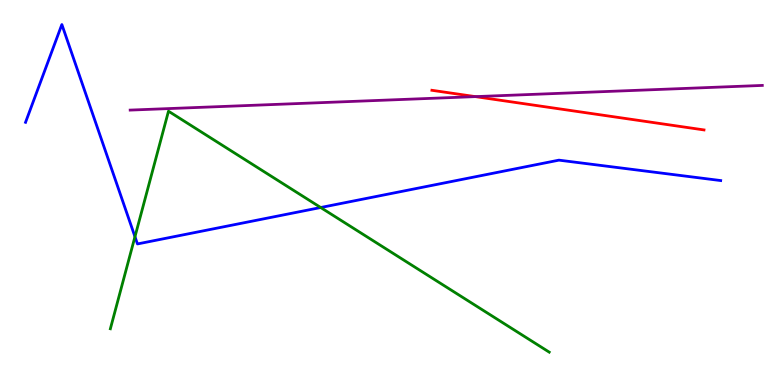[{'lines': ['blue', 'red'], 'intersections': []}, {'lines': ['green', 'red'], 'intersections': []}, {'lines': ['purple', 'red'], 'intersections': [{'x': 6.13, 'y': 7.49}]}, {'lines': ['blue', 'green'], 'intersections': [{'x': 1.74, 'y': 3.85}, {'x': 4.14, 'y': 4.61}]}, {'lines': ['blue', 'purple'], 'intersections': []}, {'lines': ['green', 'purple'], 'intersections': []}]